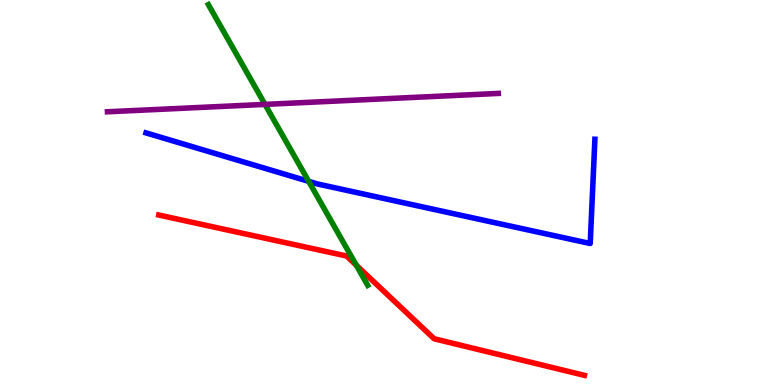[{'lines': ['blue', 'red'], 'intersections': []}, {'lines': ['green', 'red'], 'intersections': [{'x': 4.6, 'y': 3.11}]}, {'lines': ['purple', 'red'], 'intersections': []}, {'lines': ['blue', 'green'], 'intersections': [{'x': 3.98, 'y': 5.29}]}, {'lines': ['blue', 'purple'], 'intersections': []}, {'lines': ['green', 'purple'], 'intersections': [{'x': 3.42, 'y': 7.29}]}]